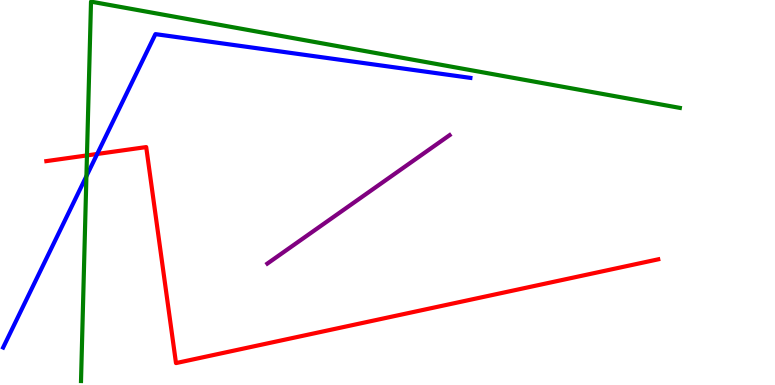[{'lines': ['blue', 'red'], 'intersections': [{'x': 1.25, 'y': 6.0}]}, {'lines': ['green', 'red'], 'intersections': [{'x': 1.12, 'y': 5.96}]}, {'lines': ['purple', 'red'], 'intersections': []}, {'lines': ['blue', 'green'], 'intersections': [{'x': 1.12, 'y': 5.42}]}, {'lines': ['blue', 'purple'], 'intersections': []}, {'lines': ['green', 'purple'], 'intersections': []}]